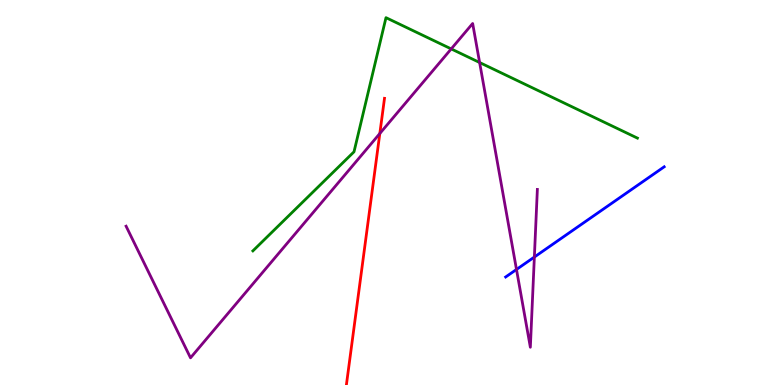[{'lines': ['blue', 'red'], 'intersections': []}, {'lines': ['green', 'red'], 'intersections': []}, {'lines': ['purple', 'red'], 'intersections': [{'x': 4.9, 'y': 6.53}]}, {'lines': ['blue', 'green'], 'intersections': []}, {'lines': ['blue', 'purple'], 'intersections': [{'x': 6.66, 'y': 3.0}, {'x': 6.89, 'y': 3.32}]}, {'lines': ['green', 'purple'], 'intersections': [{'x': 5.82, 'y': 8.73}, {'x': 6.19, 'y': 8.38}]}]